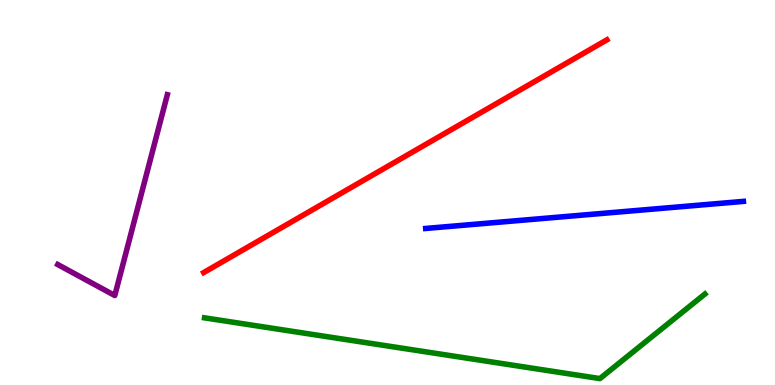[{'lines': ['blue', 'red'], 'intersections': []}, {'lines': ['green', 'red'], 'intersections': []}, {'lines': ['purple', 'red'], 'intersections': []}, {'lines': ['blue', 'green'], 'intersections': []}, {'lines': ['blue', 'purple'], 'intersections': []}, {'lines': ['green', 'purple'], 'intersections': []}]